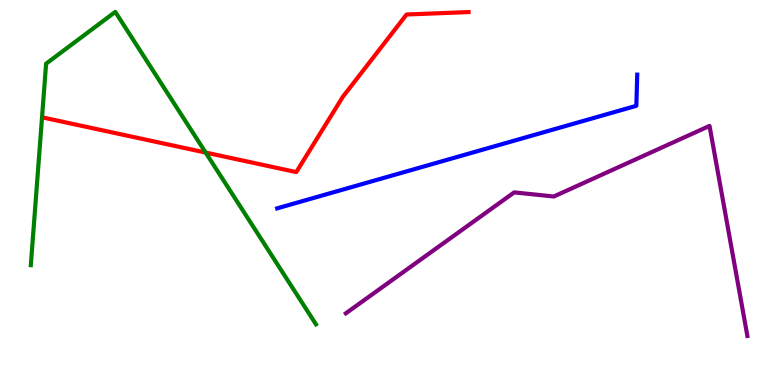[{'lines': ['blue', 'red'], 'intersections': []}, {'lines': ['green', 'red'], 'intersections': [{'x': 2.65, 'y': 6.04}]}, {'lines': ['purple', 'red'], 'intersections': []}, {'lines': ['blue', 'green'], 'intersections': []}, {'lines': ['blue', 'purple'], 'intersections': []}, {'lines': ['green', 'purple'], 'intersections': []}]